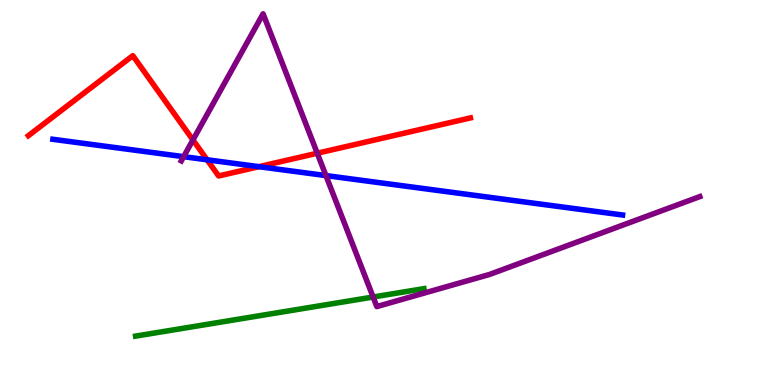[{'lines': ['blue', 'red'], 'intersections': [{'x': 2.67, 'y': 5.85}, {'x': 3.34, 'y': 5.67}]}, {'lines': ['green', 'red'], 'intersections': []}, {'lines': ['purple', 'red'], 'intersections': [{'x': 2.49, 'y': 6.36}, {'x': 4.09, 'y': 6.02}]}, {'lines': ['blue', 'green'], 'intersections': []}, {'lines': ['blue', 'purple'], 'intersections': [{'x': 2.37, 'y': 5.93}, {'x': 4.21, 'y': 5.44}]}, {'lines': ['green', 'purple'], 'intersections': [{'x': 4.81, 'y': 2.29}]}]